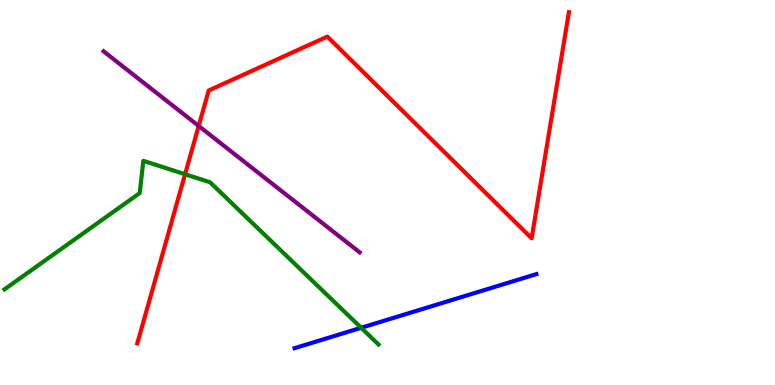[{'lines': ['blue', 'red'], 'intersections': []}, {'lines': ['green', 'red'], 'intersections': [{'x': 2.39, 'y': 5.47}]}, {'lines': ['purple', 'red'], 'intersections': [{'x': 2.56, 'y': 6.73}]}, {'lines': ['blue', 'green'], 'intersections': [{'x': 4.66, 'y': 1.49}]}, {'lines': ['blue', 'purple'], 'intersections': []}, {'lines': ['green', 'purple'], 'intersections': []}]